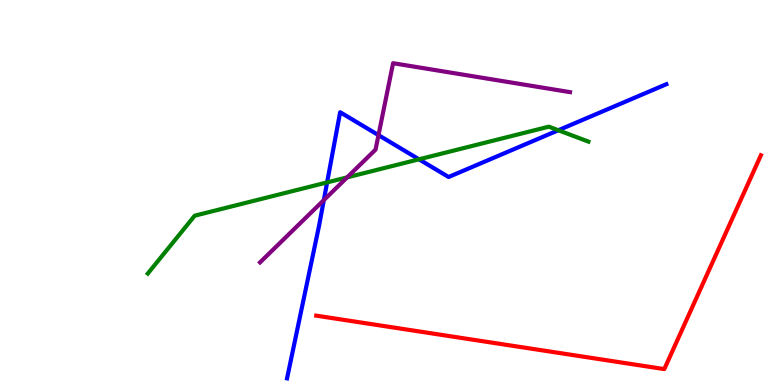[{'lines': ['blue', 'red'], 'intersections': []}, {'lines': ['green', 'red'], 'intersections': []}, {'lines': ['purple', 'red'], 'intersections': []}, {'lines': ['blue', 'green'], 'intersections': [{'x': 4.22, 'y': 5.26}, {'x': 5.41, 'y': 5.86}, {'x': 7.2, 'y': 6.62}]}, {'lines': ['blue', 'purple'], 'intersections': [{'x': 4.18, 'y': 4.8}, {'x': 4.88, 'y': 6.49}]}, {'lines': ['green', 'purple'], 'intersections': [{'x': 4.48, 'y': 5.39}]}]